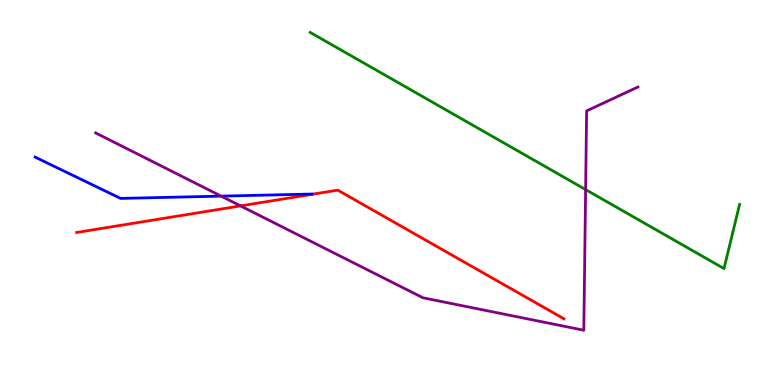[{'lines': ['blue', 'red'], 'intersections': []}, {'lines': ['green', 'red'], 'intersections': []}, {'lines': ['purple', 'red'], 'intersections': [{'x': 3.1, 'y': 4.65}]}, {'lines': ['blue', 'green'], 'intersections': []}, {'lines': ['blue', 'purple'], 'intersections': [{'x': 2.85, 'y': 4.91}]}, {'lines': ['green', 'purple'], 'intersections': [{'x': 7.56, 'y': 5.08}]}]